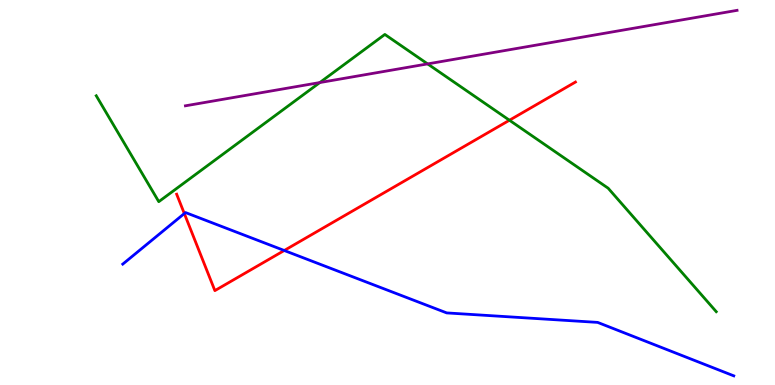[{'lines': ['blue', 'red'], 'intersections': [{'x': 2.38, 'y': 4.45}, {'x': 3.67, 'y': 3.49}]}, {'lines': ['green', 'red'], 'intersections': [{'x': 6.57, 'y': 6.88}]}, {'lines': ['purple', 'red'], 'intersections': []}, {'lines': ['blue', 'green'], 'intersections': []}, {'lines': ['blue', 'purple'], 'intersections': []}, {'lines': ['green', 'purple'], 'intersections': [{'x': 4.13, 'y': 7.86}, {'x': 5.52, 'y': 8.34}]}]